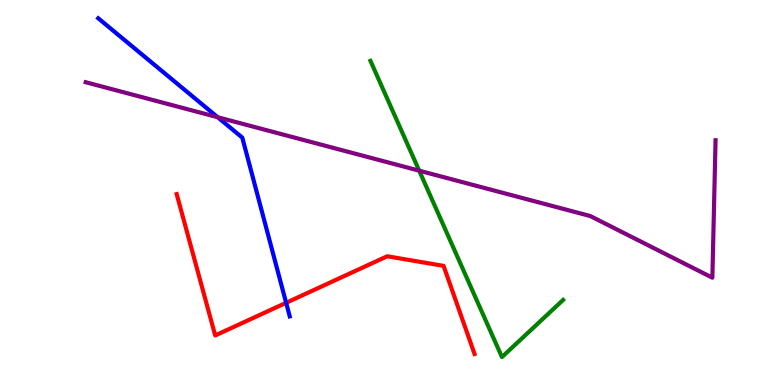[{'lines': ['blue', 'red'], 'intersections': [{'x': 3.69, 'y': 2.14}]}, {'lines': ['green', 'red'], 'intersections': []}, {'lines': ['purple', 'red'], 'intersections': []}, {'lines': ['blue', 'green'], 'intersections': []}, {'lines': ['blue', 'purple'], 'intersections': [{'x': 2.81, 'y': 6.96}]}, {'lines': ['green', 'purple'], 'intersections': [{'x': 5.41, 'y': 5.57}]}]